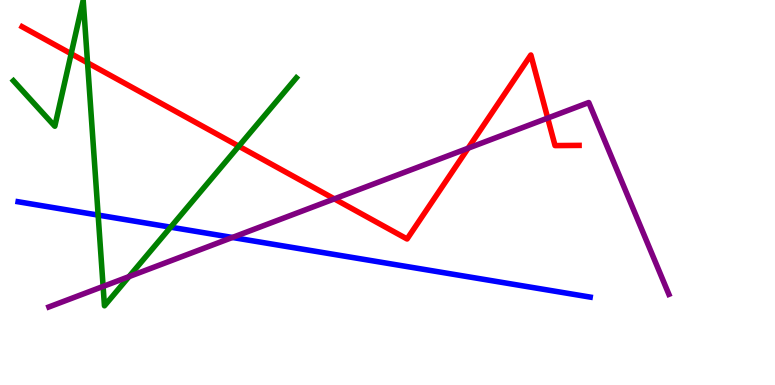[{'lines': ['blue', 'red'], 'intersections': []}, {'lines': ['green', 'red'], 'intersections': [{'x': 0.918, 'y': 8.6}, {'x': 1.13, 'y': 8.37}, {'x': 3.08, 'y': 6.2}]}, {'lines': ['purple', 'red'], 'intersections': [{'x': 4.31, 'y': 4.83}, {'x': 6.04, 'y': 6.15}, {'x': 7.07, 'y': 6.93}]}, {'lines': ['blue', 'green'], 'intersections': [{'x': 1.27, 'y': 4.41}, {'x': 2.2, 'y': 4.1}]}, {'lines': ['blue', 'purple'], 'intersections': [{'x': 3.0, 'y': 3.83}]}, {'lines': ['green', 'purple'], 'intersections': [{'x': 1.33, 'y': 2.56}, {'x': 1.66, 'y': 2.82}]}]